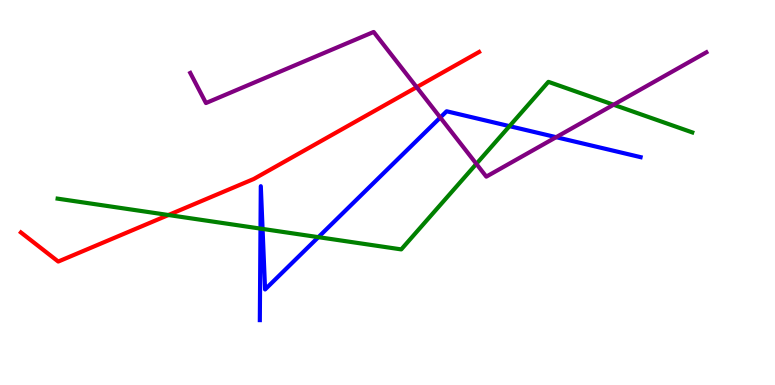[{'lines': ['blue', 'red'], 'intersections': []}, {'lines': ['green', 'red'], 'intersections': [{'x': 2.17, 'y': 4.42}]}, {'lines': ['purple', 'red'], 'intersections': [{'x': 5.38, 'y': 7.74}]}, {'lines': ['blue', 'green'], 'intersections': [{'x': 3.36, 'y': 4.06}, {'x': 3.39, 'y': 4.05}, {'x': 4.11, 'y': 3.84}, {'x': 6.57, 'y': 6.72}]}, {'lines': ['blue', 'purple'], 'intersections': [{'x': 5.68, 'y': 6.95}, {'x': 7.18, 'y': 6.44}]}, {'lines': ['green', 'purple'], 'intersections': [{'x': 6.15, 'y': 5.74}, {'x': 7.92, 'y': 7.28}]}]